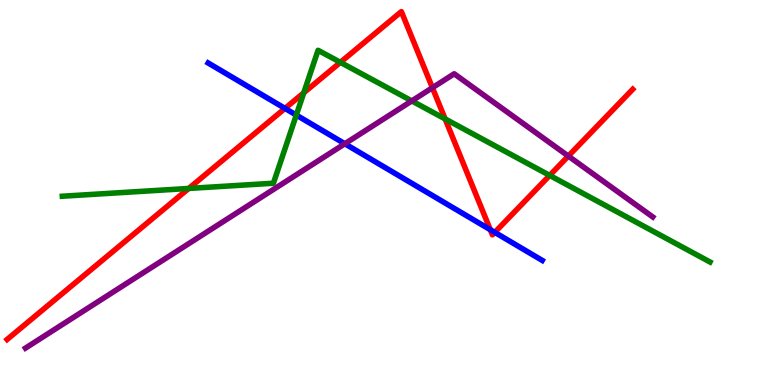[{'lines': ['blue', 'red'], 'intersections': [{'x': 3.68, 'y': 7.18}, {'x': 6.33, 'y': 4.03}, {'x': 6.38, 'y': 3.96}]}, {'lines': ['green', 'red'], 'intersections': [{'x': 2.44, 'y': 5.11}, {'x': 3.92, 'y': 7.59}, {'x': 4.39, 'y': 8.38}, {'x': 5.74, 'y': 6.91}, {'x': 7.09, 'y': 5.44}]}, {'lines': ['purple', 'red'], 'intersections': [{'x': 5.58, 'y': 7.72}, {'x': 7.33, 'y': 5.95}]}, {'lines': ['blue', 'green'], 'intersections': [{'x': 3.82, 'y': 7.01}]}, {'lines': ['blue', 'purple'], 'intersections': [{'x': 4.45, 'y': 6.27}]}, {'lines': ['green', 'purple'], 'intersections': [{'x': 5.31, 'y': 7.38}]}]